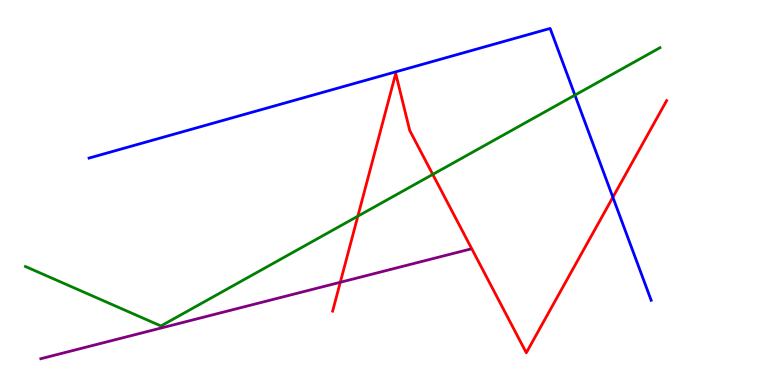[{'lines': ['blue', 'red'], 'intersections': [{'x': 7.91, 'y': 4.88}]}, {'lines': ['green', 'red'], 'intersections': [{'x': 4.62, 'y': 4.38}, {'x': 5.58, 'y': 5.47}]}, {'lines': ['purple', 'red'], 'intersections': [{'x': 4.39, 'y': 2.67}]}, {'lines': ['blue', 'green'], 'intersections': [{'x': 7.42, 'y': 7.53}]}, {'lines': ['blue', 'purple'], 'intersections': []}, {'lines': ['green', 'purple'], 'intersections': []}]